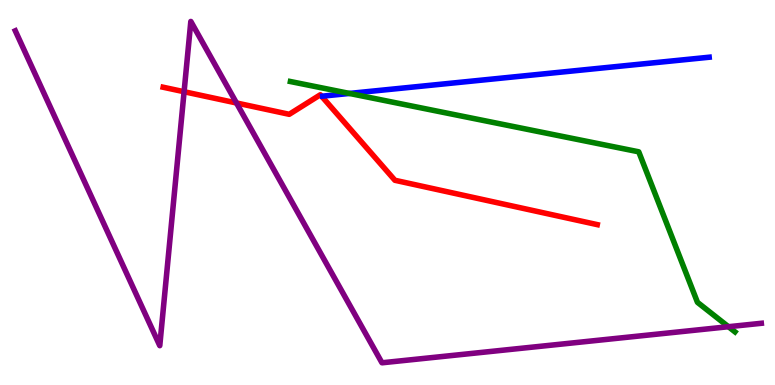[{'lines': ['blue', 'red'], 'intersections': []}, {'lines': ['green', 'red'], 'intersections': []}, {'lines': ['purple', 'red'], 'intersections': [{'x': 2.38, 'y': 7.62}, {'x': 3.05, 'y': 7.33}]}, {'lines': ['blue', 'green'], 'intersections': [{'x': 4.51, 'y': 7.57}]}, {'lines': ['blue', 'purple'], 'intersections': []}, {'lines': ['green', 'purple'], 'intersections': [{'x': 9.4, 'y': 1.51}]}]